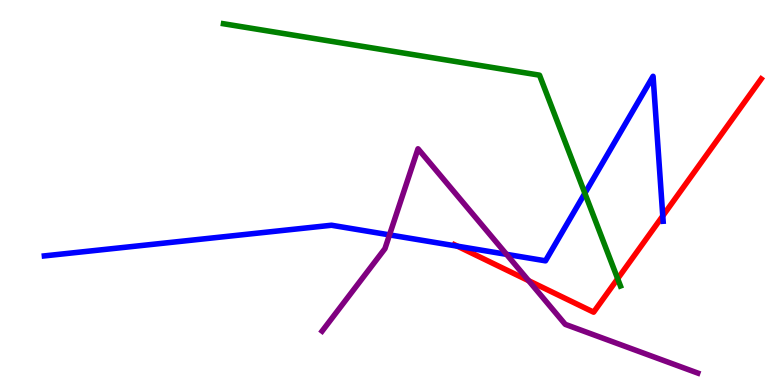[{'lines': ['blue', 'red'], 'intersections': [{'x': 5.9, 'y': 3.61}, {'x': 8.55, 'y': 4.39}]}, {'lines': ['green', 'red'], 'intersections': [{'x': 7.97, 'y': 2.76}]}, {'lines': ['purple', 'red'], 'intersections': [{'x': 6.82, 'y': 2.71}]}, {'lines': ['blue', 'green'], 'intersections': [{'x': 7.55, 'y': 4.98}]}, {'lines': ['blue', 'purple'], 'intersections': [{'x': 5.03, 'y': 3.9}, {'x': 6.54, 'y': 3.39}]}, {'lines': ['green', 'purple'], 'intersections': []}]